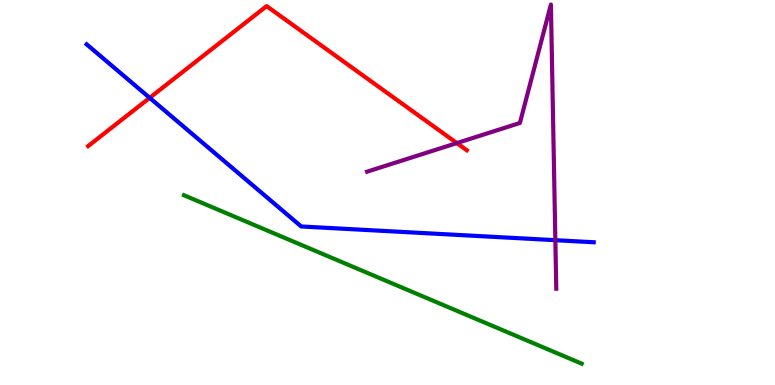[{'lines': ['blue', 'red'], 'intersections': [{'x': 1.93, 'y': 7.46}]}, {'lines': ['green', 'red'], 'intersections': []}, {'lines': ['purple', 'red'], 'intersections': [{'x': 5.89, 'y': 6.28}]}, {'lines': ['blue', 'green'], 'intersections': []}, {'lines': ['blue', 'purple'], 'intersections': [{'x': 7.17, 'y': 3.76}]}, {'lines': ['green', 'purple'], 'intersections': []}]